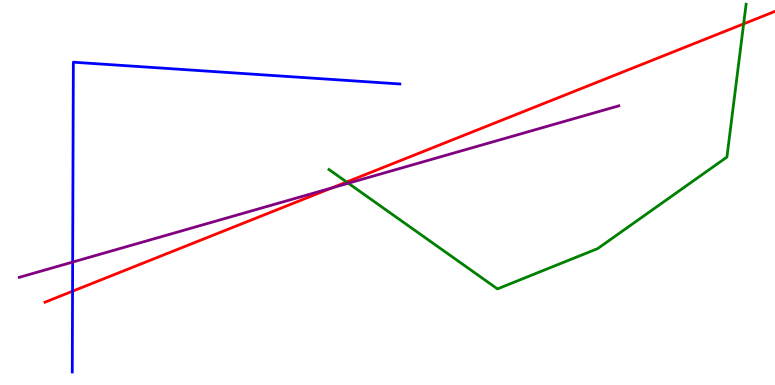[{'lines': ['blue', 'red'], 'intersections': [{'x': 0.936, 'y': 2.44}]}, {'lines': ['green', 'red'], 'intersections': [{'x': 4.47, 'y': 5.27}, {'x': 9.6, 'y': 9.38}]}, {'lines': ['purple', 'red'], 'intersections': [{'x': 4.28, 'y': 5.12}]}, {'lines': ['blue', 'green'], 'intersections': []}, {'lines': ['blue', 'purple'], 'intersections': [{'x': 0.937, 'y': 3.19}]}, {'lines': ['green', 'purple'], 'intersections': [{'x': 4.49, 'y': 5.24}]}]